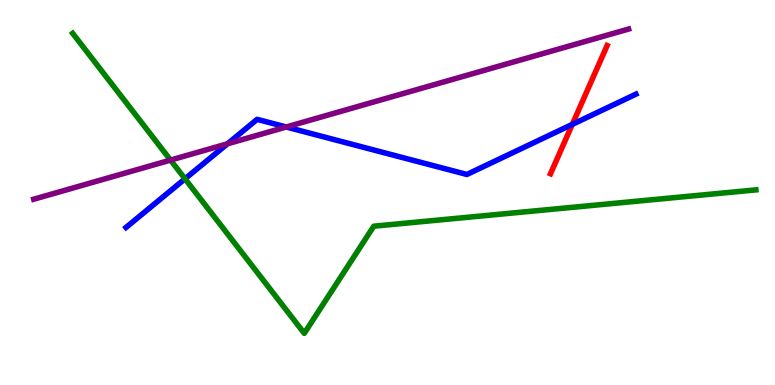[{'lines': ['blue', 'red'], 'intersections': [{'x': 7.38, 'y': 6.77}]}, {'lines': ['green', 'red'], 'intersections': []}, {'lines': ['purple', 'red'], 'intersections': []}, {'lines': ['blue', 'green'], 'intersections': [{'x': 2.39, 'y': 5.36}]}, {'lines': ['blue', 'purple'], 'intersections': [{'x': 2.94, 'y': 6.27}, {'x': 3.69, 'y': 6.7}]}, {'lines': ['green', 'purple'], 'intersections': [{'x': 2.2, 'y': 5.84}]}]